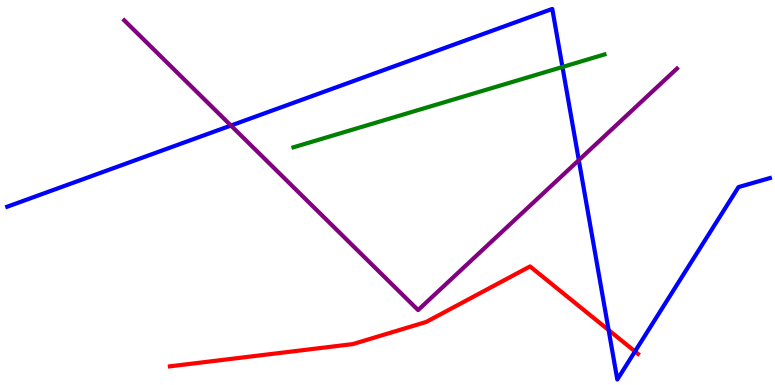[{'lines': ['blue', 'red'], 'intersections': [{'x': 7.85, 'y': 1.43}, {'x': 8.19, 'y': 0.872}]}, {'lines': ['green', 'red'], 'intersections': []}, {'lines': ['purple', 'red'], 'intersections': []}, {'lines': ['blue', 'green'], 'intersections': [{'x': 7.26, 'y': 8.26}]}, {'lines': ['blue', 'purple'], 'intersections': [{'x': 2.98, 'y': 6.74}, {'x': 7.47, 'y': 5.84}]}, {'lines': ['green', 'purple'], 'intersections': []}]